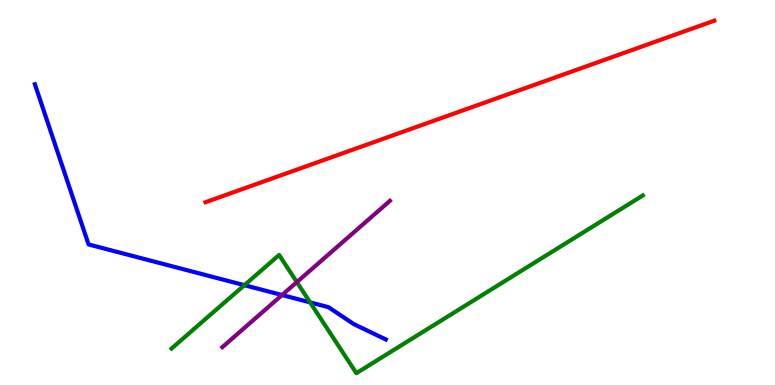[{'lines': ['blue', 'red'], 'intersections': []}, {'lines': ['green', 'red'], 'intersections': []}, {'lines': ['purple', 'red'], 'intersections': []}, {'lines': ['blue', 'green'], 'intersections': [{'x': 3.15, 'y': 2.59}, {'x': 4.0, 'y': 2.15}]}, {'lines': ['blue', 'purple'], 'intersections': [{'x': 3.64, 'y': 2.34}]}, {'lines': ['green', 'purple'], 'intersections': [{'x': 3.83, 'y': 2.67}]}]